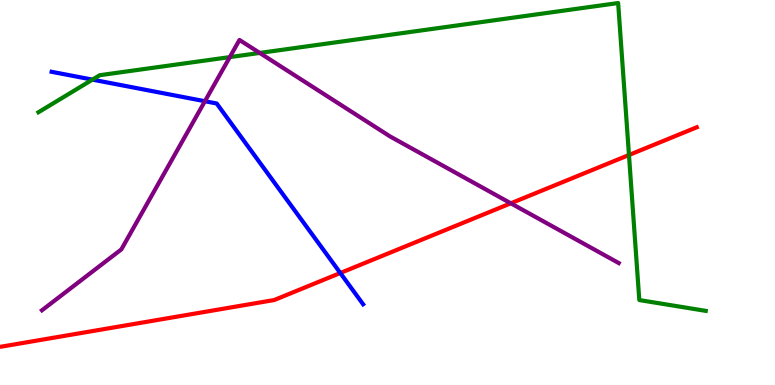[{'lines': ['blue', 'red'], 'intersections': [{'x': 4.39, 'y': 2.91}]}, {'lines': ['green', 'red'], 'intersections': [{'x': 8.12, 'y': 5.97}]}, {'lines': ['purple', 'red'], 'intersections': [{'x': 6.59, 'y': 4.72}]}, {'lines': ['blue', 'green'], 'intersections': [{'x': 1.19, 'y': 7.93}]}, {'lines': ['blue', 'purple'], 'intersections': [{'x': 2.64, 'y': 7.37}]}, {'lines': ['green', 'purple'], 'intersections': [{'x': 2.97, 'y': 8.52}, {'x': 3.35, 'y': 8.62}]}]